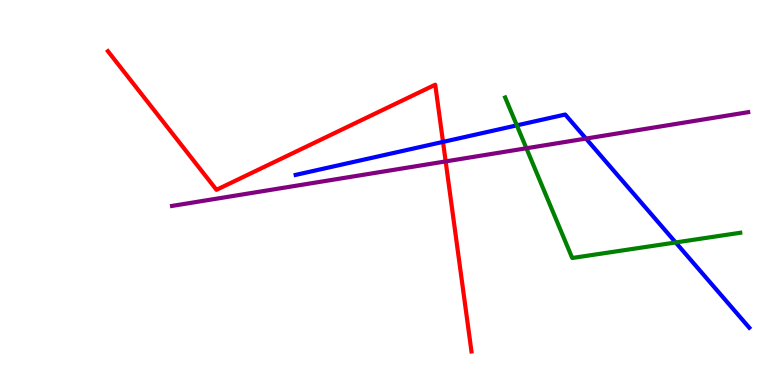[{'lines': ['blue', 'red'], 'intersections': [{'x': 5.72, 'y': 6.31}]}, {'lines': ['green', 'red'], 'intersections': []}, {'lines': ['purple', 'red'], 'intersections': [{'x': 5.75, 'y': 5.81}]}, {'lines': ['blue', 'green'], 'intersections': [{'x': 6.67, 'y': 6.74}, {'x': 8.72, 'y': 3.7}]}, {'lines': ['blue', 'purple'], 'intersections': [{'x': 7.56, 'y': 6.4}]}, {'lines': ['green', 'purple'], 'intersections': [{'x': 6.79, 'y': 6.15}]}]